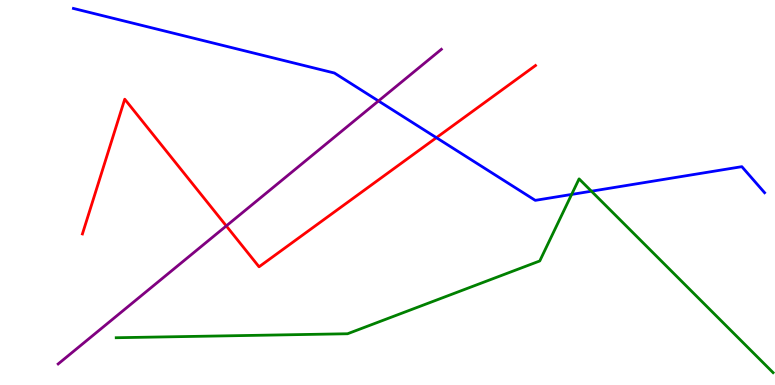[{'lines': ['blue', 'red'], 'intersections': [{'x': 5.63, 'y': 6.42}]}, {'lines': ['green', 'red'], 'intersections': []}, {'lines': ['purple', 'red'], 'intersections': [{'x': 2.92, 'y': 4.13}]}, {'lines': ['blue', 'green'], 'intersections': [{'x': 7.38, 'y': 4.95}, {'x': 7.63, 'y': 5.03}]}, {'lines': ['blue', 'purple'], 'intersections': [{'x': 4.88, 'y': 7.38}]}, {'lines': ['green', 'purple'], 'intersections': []}]